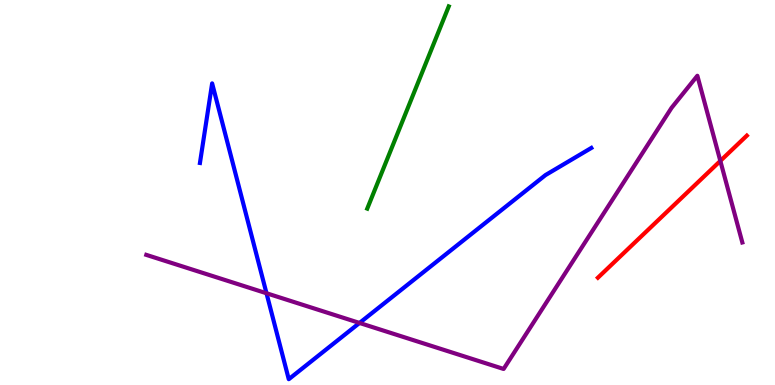[{'lines': ['blue', 'red'], 'intersections': []}, {'lines': ['green', 'red'], 'intersections': []}, {'lines': ['purple', 'red'], 'intersections': [{'x': 9.29, 'y': 5.82}]}, {'lines': ['blue', 'green'], 'intersections': []}, {'lines': ['blue', 'purple'], 'intersections': [{'x': 3.44, 'y': 2.38}, {'x': 4.64, 'y': 1.61}]}, {'lines': ['green', 'purple'], 'intersections': []}]